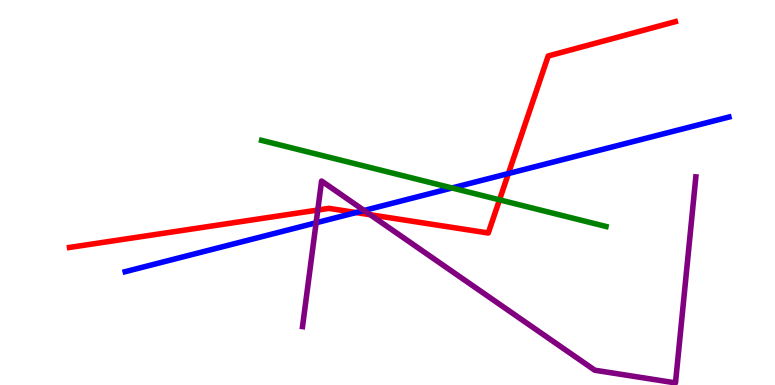[{'lines': ['blue', 'red'], 'intersections': [{'x': 4.59, 'y': 4.48}, {'x': 6.56, 'y': 5.49}]}, {'lines': ['green', 'red'], 'intersections': [{'x': 6.45, 'y': 4.81}]}, {'lines': ['purple', 'red'], 'intersections': [{'x': 4.1, 'y': 4.54}, {'x': 4.78, 'y': 4.42}]}, {'lines': ['blue', 'green'], 'intersections': [{'x': 5.83, 'y': 5.12}]}, {'lines': ['blue', 'purple'], 'intersections': [{'x': 4.08, 'y': 4.21}, {'x': 4.7, 'y': 4.53}]}, {'lines': ['green', 'purple'], 'intersections': []}]